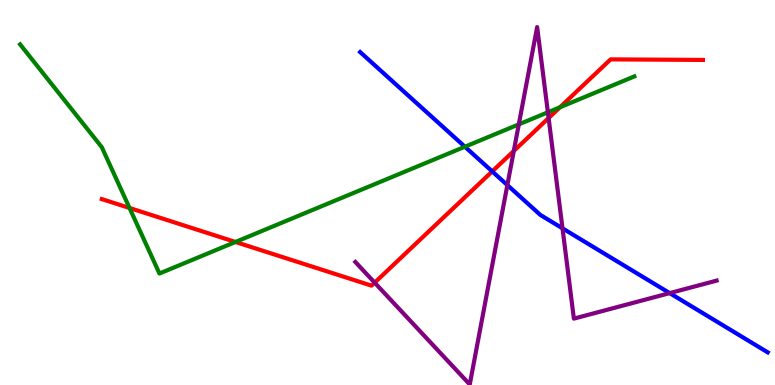[{'lines': ['blue', 'red'], 'intersections': [{'x': 6.35, 'y': 5.55}]}, {'lines': ['green', 'red'], 'intersections': [{'x': 1.67, 'y': 4.6}, {'x': 3.04, 'y': 3.71}, {'x': 7.23, 'y': 7.21}]}, {'lines': ['purple', 'red'], 'intersections': [{'x': 4.83, 'y': 2.66}, {'x': 6.63, 'y': 6.08}, {'x': 7.08, 'y': 6.93}]}, {'lines': ['blue', 'green'], 'intersections': [{'x': 6.0, 'y': 6.19}]}, {'lines': ['blue', 'purple'], 'intersections': [{'x': 6.55, 'y': 5.19}, {'x': 7.26, 'y': 4.07}, {'x': 8.64, 'y': 2.39}]}, {'lines': ['green', 'purple'], 'intersections': [{'x': 6.69, 'y': 6.77}, {'x': 7.07, 'y': 7.08}]}]